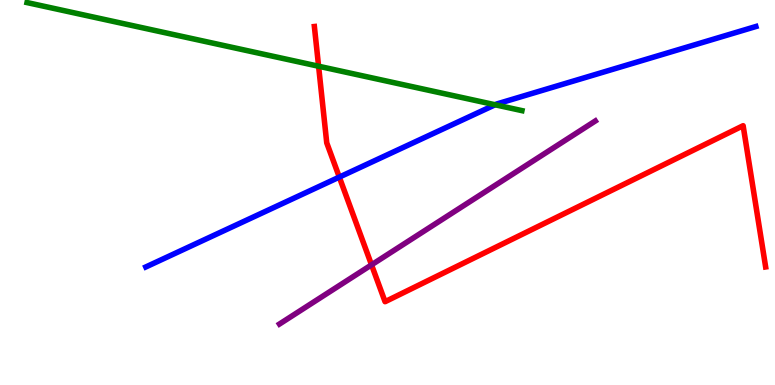[{'lines': ['blue', 'red'], 'intersections': [{'x': 4.38, 'y': 5.4}]}, {'lines': ['green', 'red'], 'intersections': [{'x': 4.11, 'y': 8.28}]}, {'lines': ['purple', 'red'], 'intersections': [{'x': 4.79, 'y': 3.12}]}, {'lines': ['blue', 'green'], 'intersections': [{'x': 6.39, 'y': 7.28}]}, {'lines': ['blue', 'purple'], 'intersections': []}, {'lines': ['green', 'purple'], 'intersections': []}]